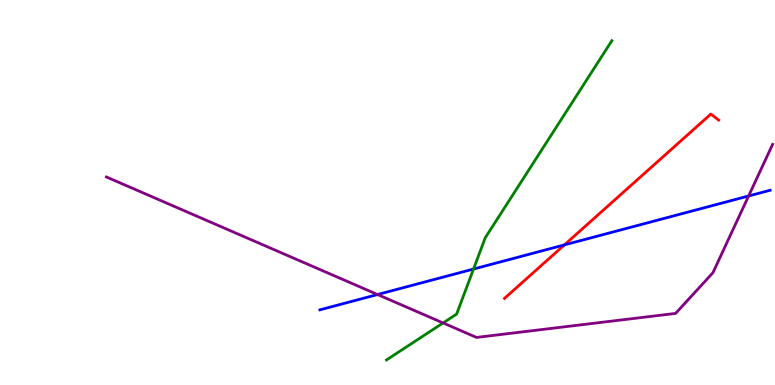[{'lines': ['blue', 'red'], 'intersections': [{'x': 7.28, 'y': 3.64}]}, {'lines': ['green', 'red'], 'intersections': []}, {'lines': ['purple', 'red'], 'intersections': []}, {'lines': ['blue', 'green'], 'intersections': [{'x': 6.11, 'y': 3.01}]}, {'lines': ['blue', 'purple'], 'intersections': [{'x': 4.87, 'y': 2.35}, {'x': 9.66, 'y': 4.91}]}, {'lines': ['green', 'purple'], 'intersections': [{'x': 5.72, 'y': 1.61}]}]